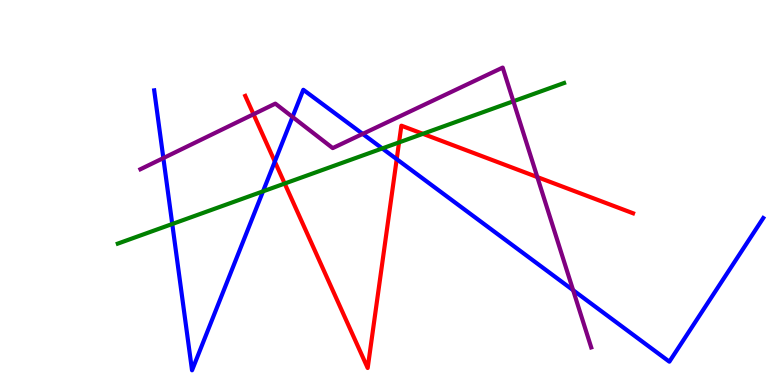[{'lines': ['blue', 'red'], 'intersections': [{'x': 3.55, 'y': 5.8}, {'x': 5.12, 'y': 5.87}]}, {'lines': ['green', 'red'], 'intersections': [{'x': 3.67, 'y': 5.23}, {'x': 5.15, 'y': 6.3}, {'x': 5.46, 'y': 6.52}]}, {'lines': ['purple', 'red'], 'intersections': [{'x': 3.27, 'y': 7.03}, {'x': 6.93, 'y': 5.4}]}, {'lines': ['blue', 'green'], 'intersections': [{'x': 2.22, 'y': 4.18}, {'x': 3.39, 'y': 5.03}, {'x': 4.93, 'y': 6.14}]}, {'lines': ['blue', 'purple'], 'intersections': [{'x': 2.11, 'y': 5.89}, {'x': 3.77, 'y': 6.96}, {'x': 4.68, 'y': 6.52}, {'x': 7.4, 'y': 2.46}]}, {'lines': ['green', 'purple'], 'intersections': [{'x': 6.62, 'y': 7.37}]}]